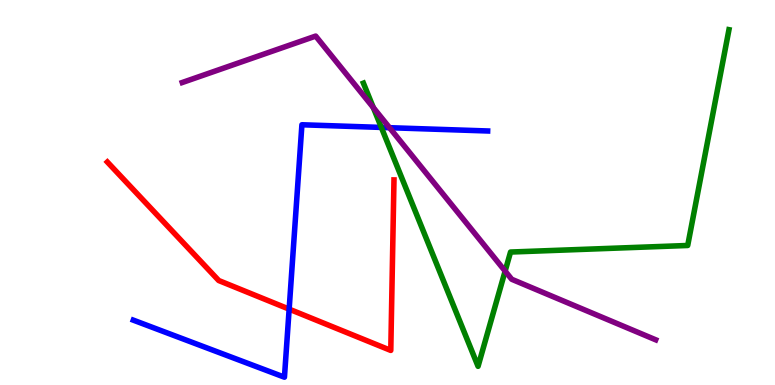[{'lines': ['blue', 'red'], 'intersections': [{'x': 3.73, 'y': 1.97}]}, {'lines': ['green', 'red'], 'intersections': []}, {'lines': ['purple', 'red'], 'intersections': []}, {'lines': ['blue', 'green'], 'intersections': [{'x': 4.92, 'y': 6.69}]}, {'lines': ['blue', 'purple'], 'intersections': [{'x': 5.03, 'y': 6.68}]}, {'lines': ['green', 'purple'], 'intersections': [{'x': 4.82, 'y': 7.21}, {'x': 6.52, 'y': 2.96}]}]